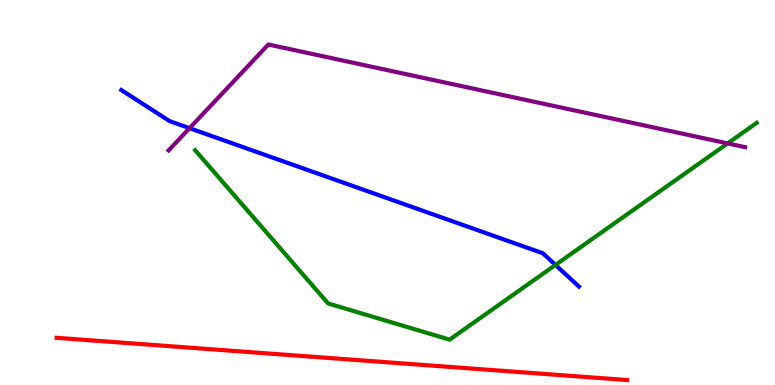[{'lines': ['blue', 'red'], 'intersections': []}, {'lines': ['green', 'red'], 'intersections': []}, {'lines': ['purple', 'red'], 'intersections': []}, {'lines': ['blue', 'green'], 'intersections': [{'x': 7.17, 'y': 3.12}]}, {'lines': ['blue', 'purple'], 'intersections': [{'x': 2.45, 'y': 6.67}]}, {'lines': ['green', 'purple'], 'intersections': [{'x': 9.39, 'y': 6.28}]}]